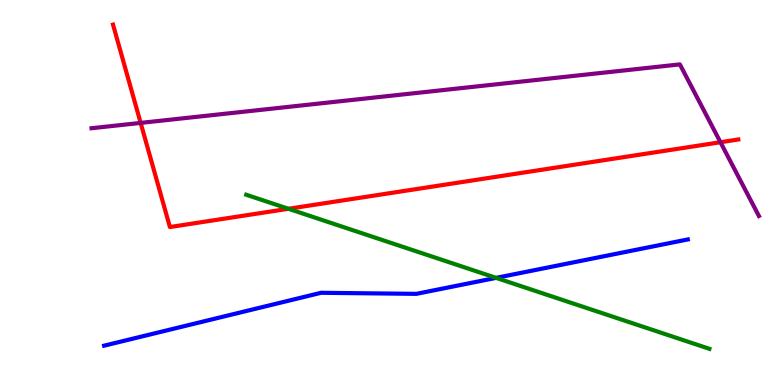[{'lines': ['blue', 'red'], 'intersections': []}, {'lines': ['green', 'red'], 'intersections': [{'x': 3.72, 'y': 4.58}]}, {'lines': ['purple', 'red'], 'intersections': [{'x': 1.81, 'y': 6.81}, {'x': 9.3, 'y': 6.31}]}, {'lines': ['blue', 'green'], 'intersections': [{'x': 6.4, 'y': 2.78}]}, {'lines': ['blue', 'purple'], 'intersections': []}, {'lines': ['green', 'purple'], 'intersections': []}]